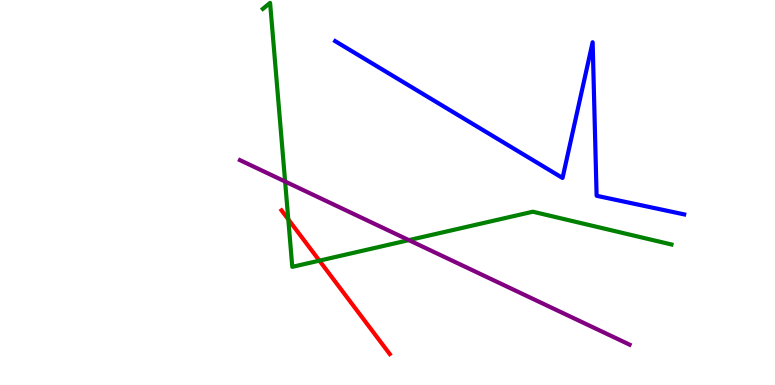[{'lines': ['blue', 'red'], 'intersections': []}, {'lines': ['green', 'red'], 'intersections': [{'x': 3.72, 'y': 4.3}, {'x': 4.12, 'y': 3.23}]}, {'lines': ['purple', 'red'], 'intersections': []}, {'lines': ['blue', 'green'], 'intersections': []}, {'lines': ['blue', 'purple'], 'intersections': []}, {'lines': ['green', 'purple'], 'intersections': [{'x': 3.68, 'y': 5.29}, {'x': 5.28, 'y': 3.76}]}]